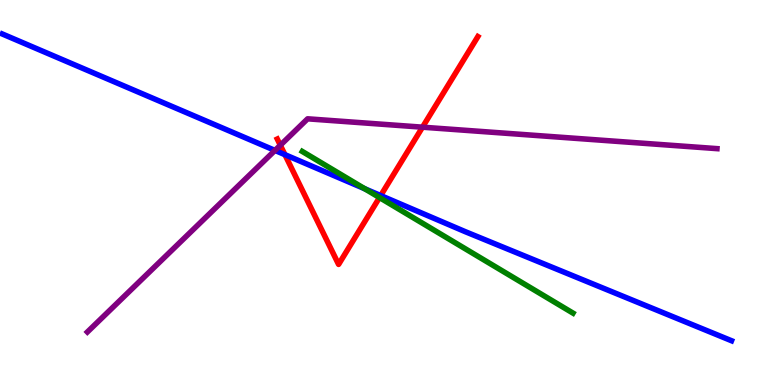[{'lines': ['blue', 'red'], 'intersections': [{'x': 3.68, 'y': 5.98}, {'x': 4.91, 'y': 4.92}]}, {'lines': ['green', 'red'], 'intersections': [{'x': 4.9, 'y': 4.87}]}, {'lines': ['purple', 'red'], 'intersections': [{'x': 3.62, 'y': 6.23}, {'x': 5.45, 'y': 6.7}]}, {'lines': ['blue', 'green'], 'intersections': [{'x': 4.71, 'y': 5.1}]}, {'lines': ['blue', 'purple'], 'intersections': [{'x': 3.55, 'y': 6.09}]}, {'lines': ['green', 'purple'], 'intersections': []}]